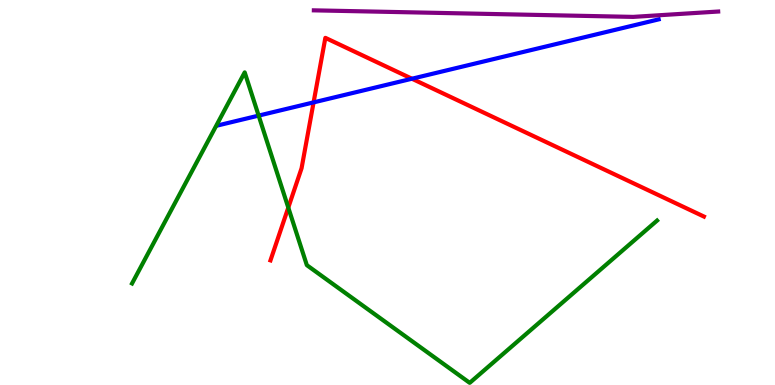[{'lines': ['blue', 'red'], 'intersections': [{'x': 4.05, 'y': 7.34}, {'x': 5.32, 'y': 7.96}]}, {'lines': ['green', 'red'], 'intersections': [{'x': 3.72, 'y': 4.61}]}, {'lines': ['purple', 'red'], 'intersections': []}, {'lines': ['blue', 'green'], 'intersections': [{'x': 3.34, 'y': 7.0}]}, {'lines': ['blue', 'purple'], 'intersections': []}, {'lines': ['green', 'purple'], 'intersections': []}]